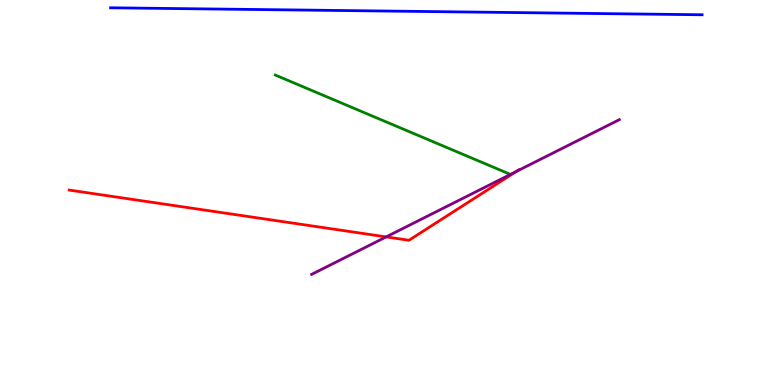[{'lines': ['blue', 'red'], 'intersections': []}, {'lines': ['green', 'red'], 'intersections': []}, {'lines': ['purple', 'red'], 'intersections': [{'x': 4.98, 'y': 3.85}, {'x': 6.66, 'y': 5.54}]}, {'lines': ['blue', 'green'], 'intersections': []}, {'lines': ['blue', 'purple'], 'intersections': []}, {'lines': ['green', 'purple'], 'intersections': []}]